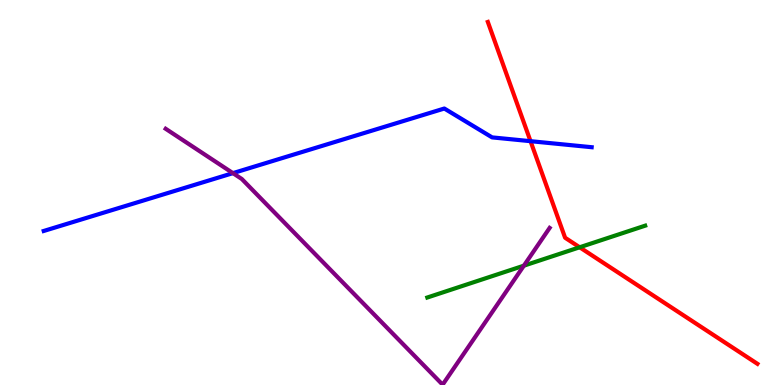[{'lines': ['blue', 'red'], 'intersections': [{'x': 6.85, 'y': 6.33}]}, {'lines': ['green', 'red'], 'intersections': [{'x': 7.48, 'y': 3.58}]}, {'lines': ['purple', 'red'], 'intersections': []}, {'lines': ['blue', 'green'], 'intersections': []}, {'lines': ['blue', 'purple'], 'intersections': [{'x': 3.01, 'y': 5.5}]}, {'lines': ['green', 'purple'], 'intersections': [{'x': 6.76, 'y': 3.1}]}]